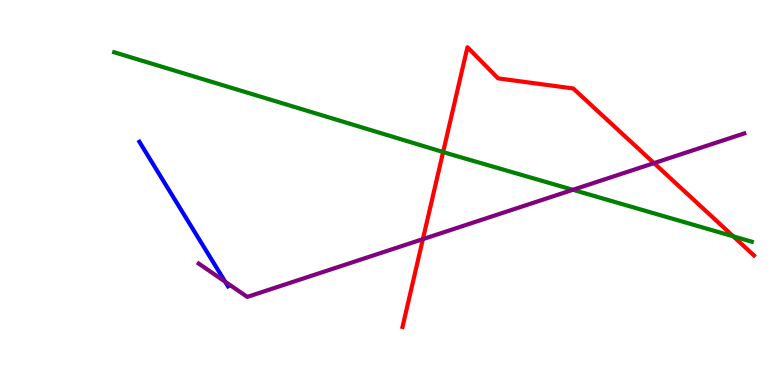[{'lines': ['blue', 'red'], 'intersections': []}, {'lines': ['green', 'red'], 'intersections': [{'x': 5.72, 'y': 6.05}, {'x': 9.46, 'y': 3.86}]}, {'lines': ['purple', 'red'], 'intersections': [{'x': 5.46, 'y': 3.79}, {'x': 8.44, 'y': 5.76}]}, {'lines': ['blue', 'green'], 'intersections': []}, {'lines': ['blue', 'purple'], 'intersections': [{'x': 2.91, 'y': 2.68}]}, {'lines': ['green', 'purple'], 'intersections': [{'x': 7.39, 'y': 5.07}]}]